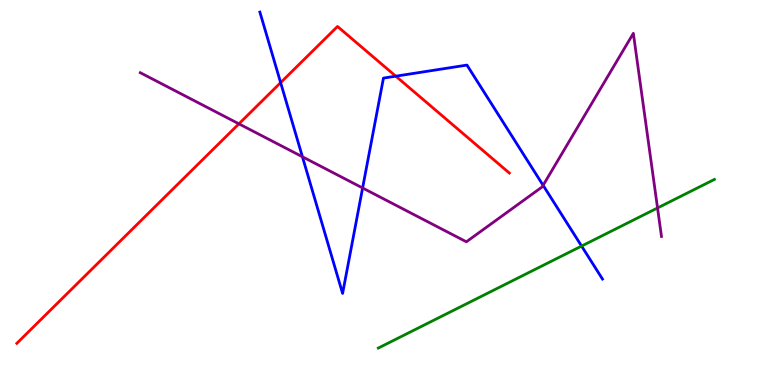[{'lines': ['blue', 'red'], 'intersections': [{'x': 3.62, 'y': 7.85}, {'x': 5.11, 'y': 8.02}]}, {'lines': ['green', 'red'], 'intersections': []}, {'lines': ['purple', 'red'], 'intersections': [{'x': 3.08, 'y': 6.78}]}, {'lines': ['blue', 'green'], 'intersections': [{'x': 7.5, 'y': 3.61}]}, {'lines': ['blue', 'purple'], 'intersections': [{'x': 3.9, 'y': 5.93}, {'x': 4.68, 'y': 5.12}, {'x': 7.01, 'y': 5.19}]}, {'lines': ['green', 'purple'], 'intersections': [{'x': 8.48, 'y': 4.6}]}]